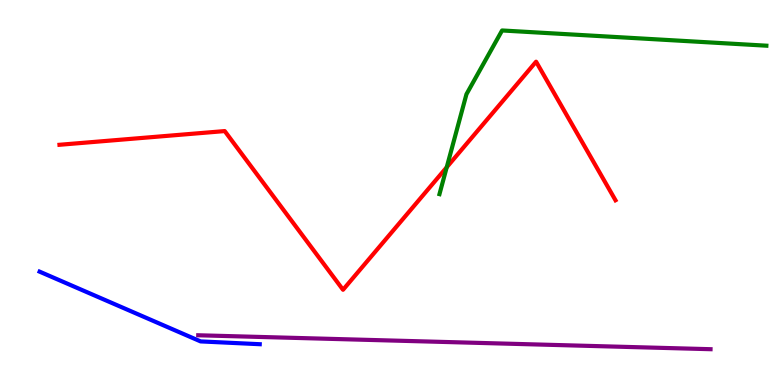[{'lines': ['blue', 'red'], 'intersections': []}, {'lines': ['green', 'red'], 'intersections': [{'x': 5.76, 'y': 5.66}]}, {'lines': ['purple', 'red'], 'intersections': []}, {'lines': ['blue', 'green'], 'intersections': []}, {'lines': ['blue', 'purple'], 'intersections': []}, {'lines': ['green', 'purple'], 'intersections': []}]